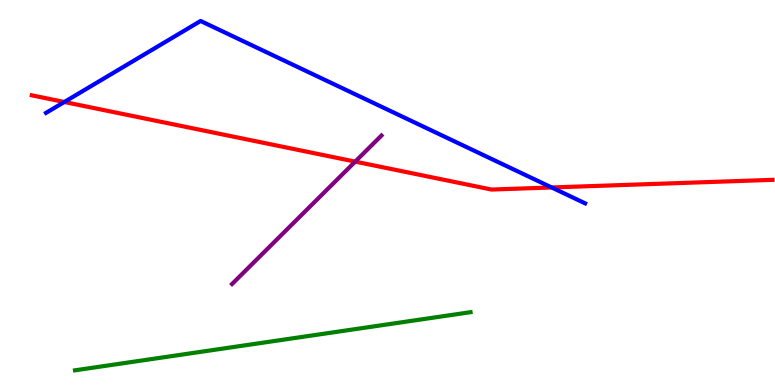[{'lines': ['blue', 'red'], 'intersections': [{'x': 0.83, 'y': 7.35}, {'x': 7.12, 'y': 5.13}]}, {'lines': ['green', 'red'], 'intersections': []}, {'lines': ['purple', 'red'], 'intersections': [{'x': 4.58, 'y': 5.8}]}, {'lines': ['blue', 'green'], 'intersections': []}, {'lines': ['blue', 'purple'], 'intersections': []}, {'lines': ['green', 'purple'], 'intersections': []}]